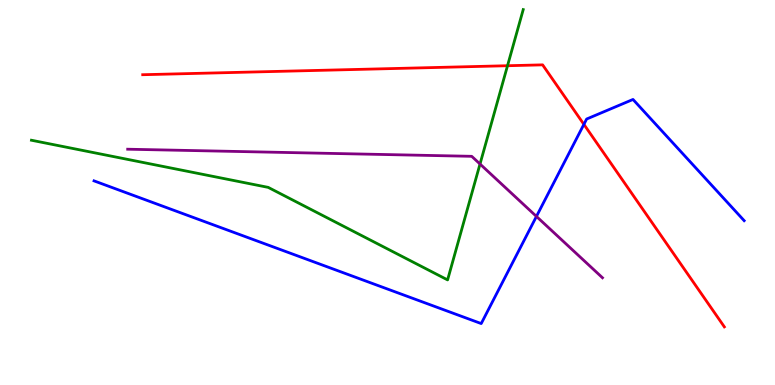[{'lines': ['blue', 'red'], 'intersections': [{'x': 7.53, 'y': 6.77}]}, {'lines': ['green', 'red'], 'intersections': [{'x': 6.55, 'y': 8.29}]}, {'lines': ['purple', 'red'], 'intersections': []}, {'lines': ['blue', 'green'], 'intersections': []}, {'lines': ['blue', 'purple'], 'intersections': [{'x': 6.92, 'y': 4.38}]}, {'lines': ['green', 'purple'], 'intersections': [{'x': 6.19, 'y': 5.74}]}]